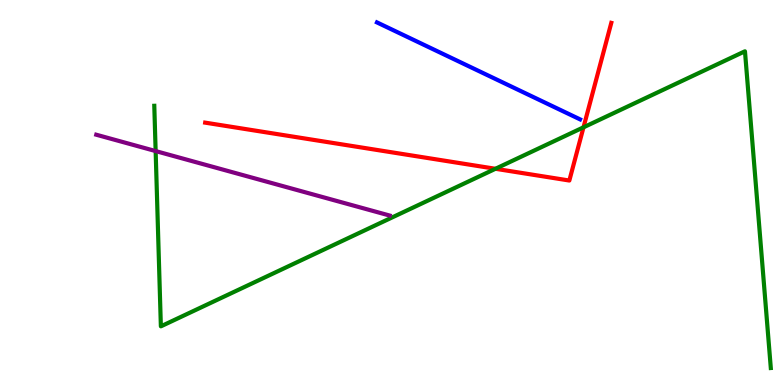[{'lines': ['blue', 'red'], 'intersections': []}, {'lines': ['green', 'red'], 'intersections': [{'x': 6.39, 'y': 5.62}, {'x': 7.53, 'y': 6.69}]}, {'lines': ['purple', 'red'], 'intersections': []}, {'lines': ['blue', 'green'], 'intersections': []}, {'lines': ['blue', 'purple'], 'intersections': []}, {'lines': ['green', 'purple'], 'intersections': [{'x': 2.01, 'y': 6.08}]}]